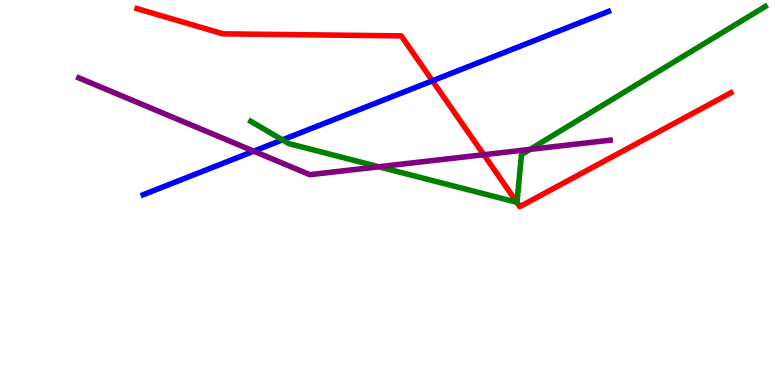[{'lines': ['blue', 'red'], 'intersections': [{'x': 5.58, 'y': 7.9}]}, {'lines': ['green', 'red'], 'intersections': [{'x': 6.67, 'y': 4.75}]}, {'lines': ['purple', 'red'], 'intersections': [{'x': 6.24, 'y': 5.98}]}, {'lines': ['blue', 'green'], 'intersections': [{'x': 3.64, 'y': 6.37}]}, {'lines': ['blue', 'purple'], 'intersections': [{'x': 3.27, 'y': 6.07}]}, {'lines': ['green', 'purple'], 'intersections': [{'x': 4.89, 'y': 5.67}, {'x': 6.84, 'y': 6.12}]}]